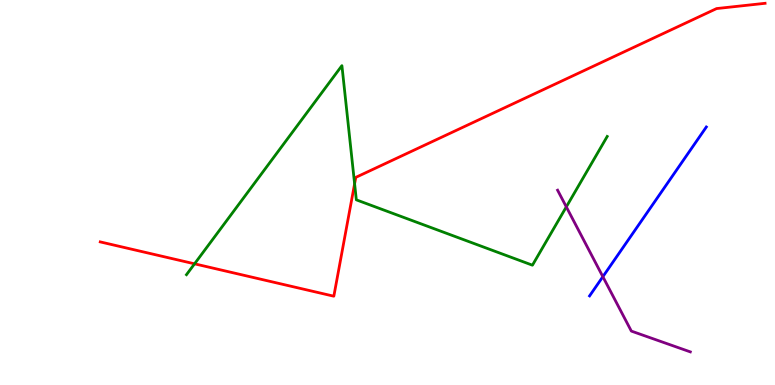[{'lines': ['blue', 'red'], 'intersections': []}, {'lines': ['green', 'red'], 'intersections': [{'x': 2.51, 'y': 3.15}, {'x': 4.58, 'y': 5.23}]}, {'lines': ['purple', 'red'], 'intersections': []}, {'lines': ['blue', 'green'], 'intersections': []}, {'lines': ['blue', 'purple'], 'intersections': [{'x': 7.78, 'y': 2.81}]}, {'lines': ['green', 'purple'], 'intersections': [{'x': 7.31, 'y': 4.63}]}]